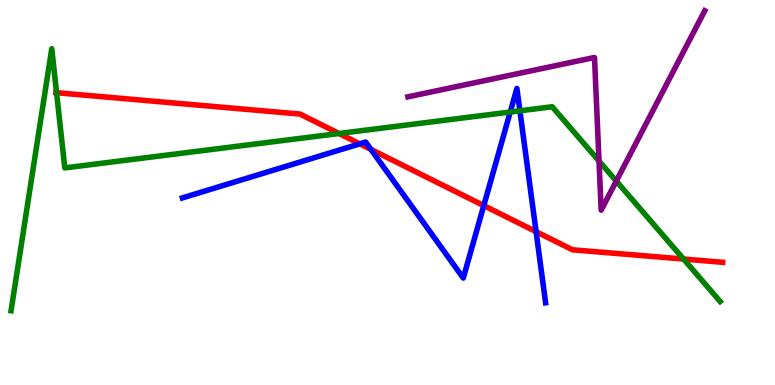[{'lines': ['blue', 'red'], 'intersections': [{'x': 4.64, 'y': 6.26}, {'x': 4.79, 'y': 6.12}, {'x': 6.24, 'y': 4.66}, {'x': 6.92, 'y': 3.98}]}, {'lines': ['green', 'red'], 'intersections': [{'x': 0.73, 'y': 7.59}, {'x': 4.37, 'y': 6.53}, {'x': 8.82, 'y': 3.27}]}, {'lines': ['purple', 'red'], 'intersections': []}, {'lines': ['blue', 'green'], 'intersections': [{'x': 6.58, 'y': 7.09}, {'x': 6.71, 'y': 7.12}]}, {'lines': ['blue', 'purple'], 'intersections': []}, {'lines': ['green', 'purple'], 'intersections': [{'x': 7.73, 'y': 5.82}, {'x': 7.95, 'y': 5.3}]}]